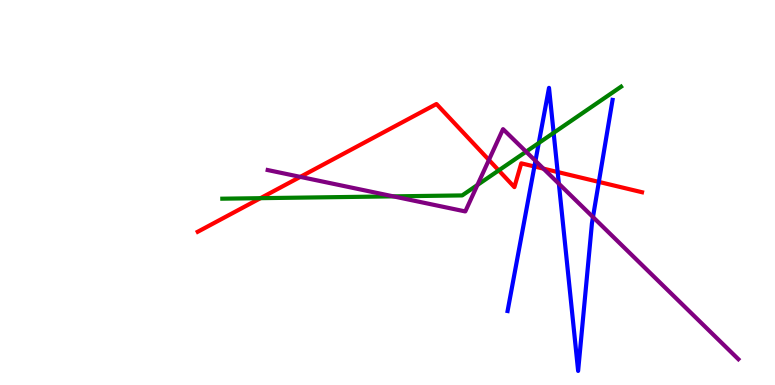[{'lines': ['blue', 'red'], 'intersections': [{'x': 6.9, 'y': 5.68}, {'x': 7.2, 'y': 5.53}, {'x': 7.73, 'y': 5.28}]}, {'lines': ['green', 'red'], 'intersections': [{'x': 3.36, 'y': 4.85}, {'x': 6.44, 'y': 5.57}]}, {'lines': ['purple', 'red'], 'intersections': [{'x': 3.87, 'y': 5.41}, {'x': 6.31, 'y': 5.85}, {'x': 7.01, 'y': 5.62}]}, {'lines': ['blue', 'green'], 'intersections': [{'x': 6.95, 'y': 6.29}, {'x': 7.14, 'y': 6.55}]}, {'lines': ['blue', 'purple'], 'intersections': [{'x': 6.91, 'y': 5.82}, {'x': 7.21, 'y': 5.23}, {'x': 7.65, 'y': 4.36}]}, {'lines': ['green', 'purple'], 'intersections': [{'x': 5.07, 'y': 4.9}, {'x': 6.16, 'y': 5.2}, {'x': 6.79, 'y': 6.06}]}]